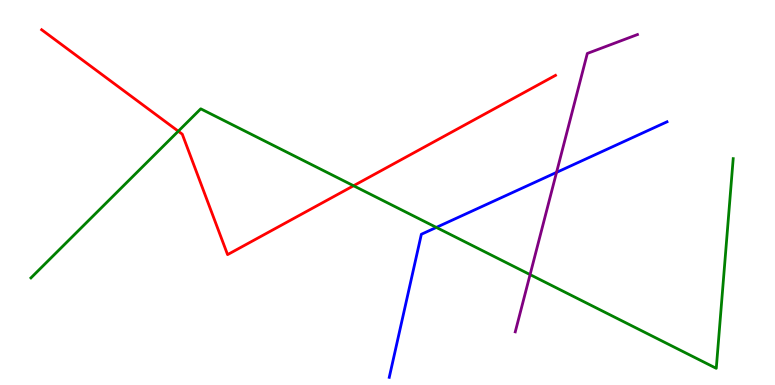[{'lines': ['blue', 'red'], 'intersections': []}, {'lines': ['green', 'red'], 'intersections': [{'x': 2.3, 'y': 6.59}, {'x': 4.56, 'y': 5.18}]}, {'lines': ['purple', 'red'], 'intersections': []}, {'lines': ['blue', 'green'], 'intersections': [{'x': 5.63, 'y': 4.09}]}, {'lines': ['blue', 'purple'], 'intersections': [{'x': 7.18, 'y': 5.52}]}, {'lines': ['green', 'purple'], 'intersections': [{'x': 6.84, 'y': 2.87}]}]